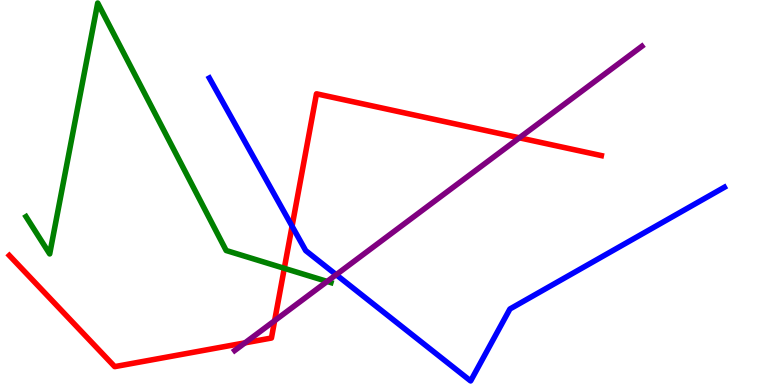[{'lines': ['blue', 'red'], 'intersections': [{'x': 3.77, 'y': 4.13}]}, {'lines': ['green', 'red'], 'intersections': [{'x': 3.67, 'y': 3.03}]}, {'lines': ['purple', 'red'], 'intersections': [{'x': 3.16, 'y': 1.09}, {'x': 3.54, 'y': 1.67}, {'x': 6.7, 'y': 6.42}]}, {'lines': ['blue', 'green'], 'intersections': []}, {'lines': ['blue', 'purple'], 'intersections': [{'x': 4.34, 'y': 2.87}]}, {'lines': ['green', 'purple'], 'intersections': [{'x': 4.22, 'y': 2.69}]}]